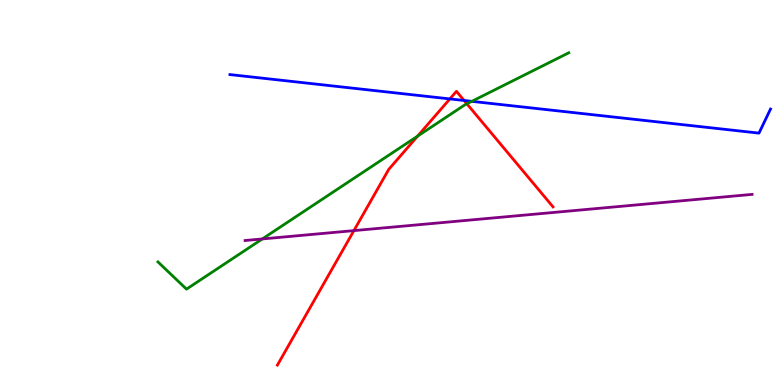[{'lines': ['blue', 'red'], 'intersections': [{'x': 5.8, 'y': 7.43}, {'x': 5.99, 'y': 7.39}]}, {'lines': ['green', 'red'], 'intersections': [{'x': 5.39, 'y': 6.46}, {'x': 6.02, 'y': 7.3}]}, {'lines': ['purple', 'red'], 'intersections': [{'x': 4.57, 'y': 4.01}]}, {'lines': ['blue', 'green'], 'intersections': [{'x': 6.09, 'y': 7.37}]}, {'lines': ['blue', 'purple'], 'intersections': []}, {'lines': ['green', 'purple'], 'intersections': [{'x': 3.38, 'y': 3.79}]}]